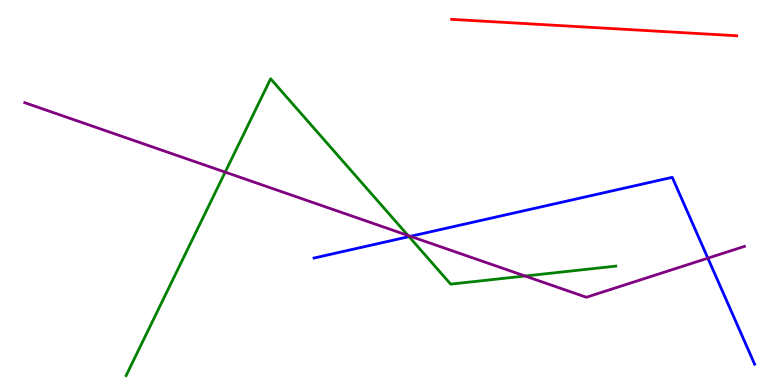[{'lines': ['blue', 'red'], 'intersections': []}, {'lines': ['green', 'red'], 'intersections': []}, {'lines': ['purple', 'red'], 'intersections': []}, {'lines': ['blue', 'green'], 'intersections': [{'x': 5.28, 'y': 3.85}]}, {'lines': ['blue', 'purple'], 'intersections': [{'x': 5.3, 'y': 3.86}, {'x': 9.13, 'y': 3.29}]}, {'lines': ['green', 'purple'], 'intersections': [{'x': 2.91, 'y': 5.53}, {'x': 5.26, 'y': 3.88}, {'x': 6.78, 'y': 2.83}]}]